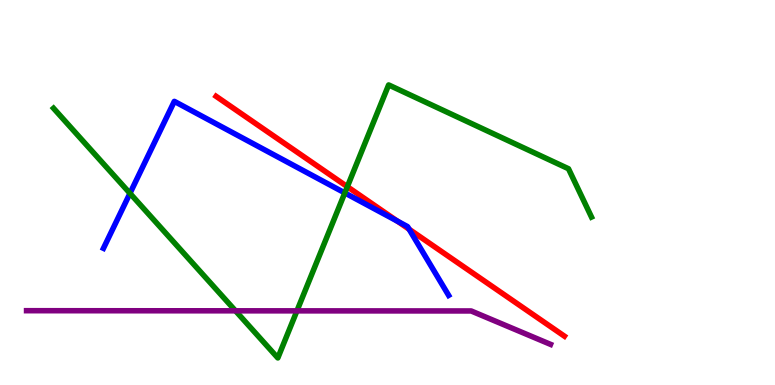[{'lines': ['blue', 'red'], 'intersections': [{'x': 5.13, 'y': 4.26}, {'x': 5.28, 'y': 4.05}]}, {'lines': ['green', 'red'], 'intersections': [{'x': 4.48, 'y': 5.15}]}, {'lines': ['purple', 'red'], 'intersections': []}, {'lines': ['blue', 'green'], 'intersections': [{'x': 1.68, 'y': 4.98}, {'x': 4.45, 'y': 4.99}]}, {'lines': ['blue', 'purple'], 'intersections': []}, {'lines': ['green', 'purple'], 'intersections': [{'x': 3.04, 'y': 1.93}, {'x': 3.83, 'y': 1.93}]}]